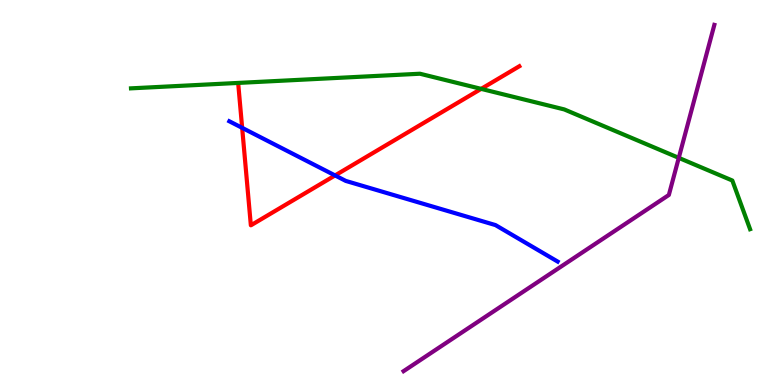[{'lines': ['blue', 'red'], 'intersections': [{'x': 3.12, 'y': 6.68}, {'x': 4.32, 'y': 5.44}]}, {'lines': ['green', 'red'], 'intersections': [{'x': 6.21, 'y': 7.69}]}, {'lines': ['purple', 'red'], 'intersections': []}, {'lines': ['blue', 'green'], 'intersections': []}, {'lines': ['blue', 'purple'], 'intersections': []}, {'lines': ['green', 'purple'], 'intersections': [{'x': 8.76, 'y': 5.9}]}]